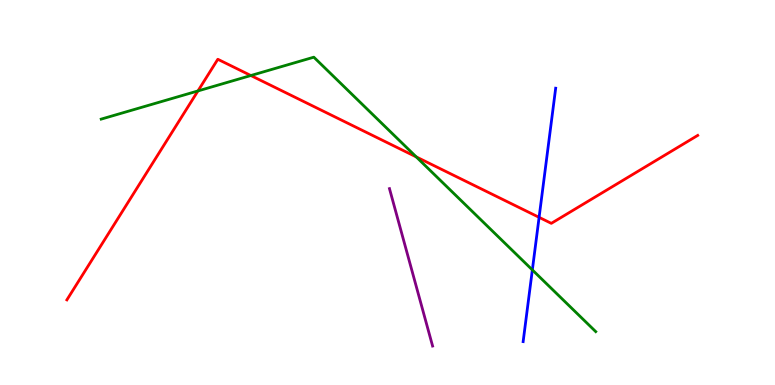[{'lines': ['blue', 'red'], 'intersections': [{'x': 6.96, 'y': 4.35}]}, {'lines': ['green', 'red'], 'intersections': [{'x': 2.55, 'y': 7.64}, {'x': 3.24, 'y': 8.04}, {'x': 5.37, 'y': 5.92}]}, {'lines': ['purple', 'red'], 'intersections': []}, {'lines': ['blue', 'green'], 'intersections': [{'x': 6.87, 'y': 2.99}]}, {'lines': ['blue', 'purple'], 'intersections': []}, {'lines': ['green', 'purple'], 'intersections': []}]